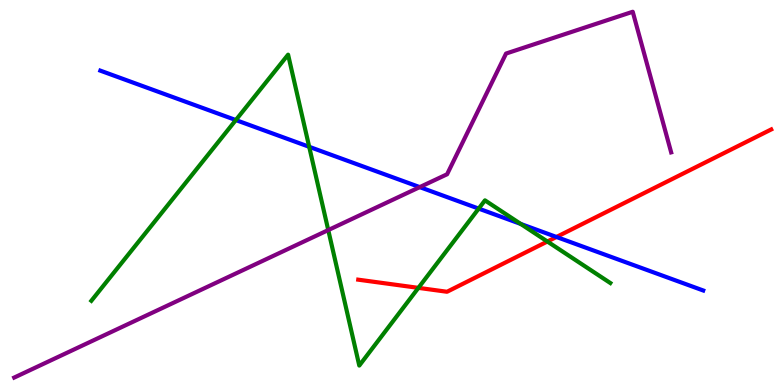[{'lines': ['blue', 'red'], 'intersections': [{'x': 7.18, 'y': 3.84}]}, {'lines': ['green', 'red'], 'intersections': [{'x': 5.4, 'y': 2.52}, {'x': 7.06, 'y': 3.73}]}, {'lines': ['purple', 'red'], 'intersections': []}, {'lines': ['blue', 'green'], 'intersections': [{'x': 3.04, 'y': 6.88}, {'x': 3.99, 'y': 6.19}, {'x': 6.18, 'y': 4.58}, {'x': 6.72, 'y': 4.18}]}, {'lines': ['blue', 'purple'], 'intersections': [{'x': 5.42, 'y': 5.14}]}, {'lines': ['green', 'purple'], 'intersections': [{'x': 4.24, 'y': 4.02}]}]